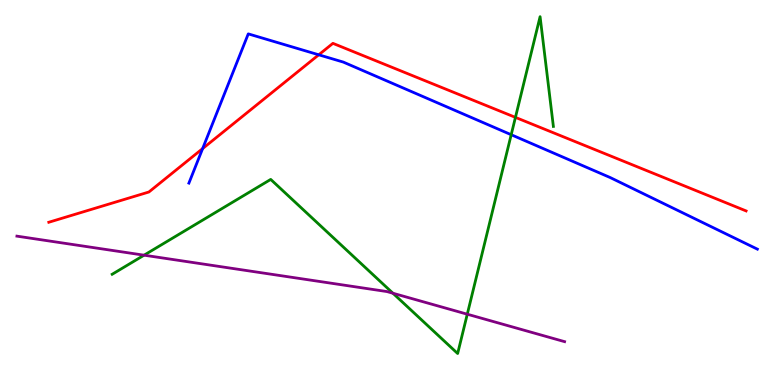[{'lines': ['blue', 'red'], 'intersections': [{'x': 2.61, 'y': 6.14}, {'x': 4.11, 'y': 8.58}]}, {'lines': ['green', 'red'], 'intersections': [{'x': 6.65, 'y': 6.95}]}, {'lines': ['purple', 'red'], 'intersections': []}, {'lines': ['blue', 'green'], 'intersections': [{'x': 6.6, 'y': 6.5}]}, {'lines': ['blue', 'purple'], 'intersections': []}, {'lines': ['green', 'purple'], 'intersections': [{'x': 1.86, 'y': 3.37}, {'x': 5.07, 'y': 2.38}, {'x': 6.03, 'y': 1.84}]}]